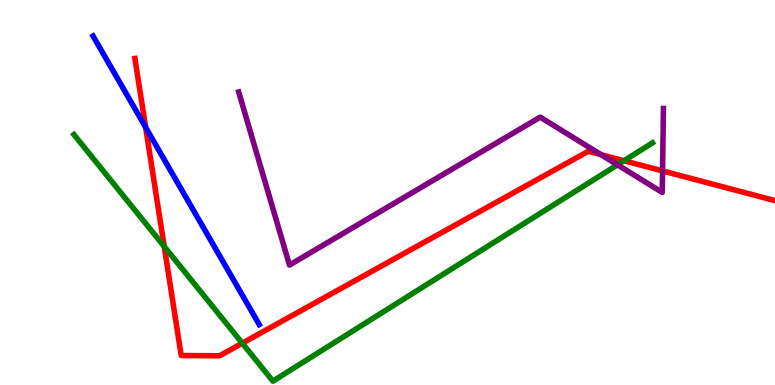[{'lines': ['blue', 'red'], 'intersections': [{'x': 1.88, 'y': 6.69}]}, {'lines': ['green', 'red'], 'intersections': [{'x': 2.12, 'y': 3.6}, {'x': 3.13, 'y': 1.09}, {'x': 8.05, 'y': 5.82}]}, {'lines': ['purple', 'red'], 'intersections': [{'x': 7.76, 'y': 5.98}, {'x': 8.55, 'y': 5.56}]}, {'lines': ['blue', 'green'], 'intersections': []}, {'lines': ['blue', 'purple'], 'intersections': []}, {'lines': ['green', 'purple'], 'intersections': [{'x': 7.97, 'y': 5.72}]}]